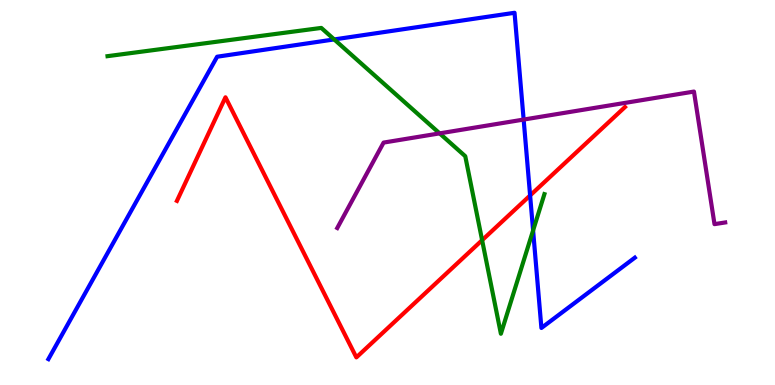[{'lines': ['blue', 'red'], 'intersections': [{'x': 6.84, 'y': 4.92}]}, {'lines': ['green', 'red'], 'intersections': [{'x': 6.22, 'y': 3.76}]}, {'lines': ['purple', 'red'], 'intersections': []}, {'lines': ['blue', 'green'], 'intersections': [{'x': 4.31, 'y': 8.98}, {'x': 6.88, 'y': 4.01}]}, {'lines': ['blue', 'purple'], 'intersections': [{'x': 6.76, 'y': 6.89}]}, {'lines': ['green', 'purple'], 'intersections': [{'x': 5.67, 'y': 6.54}]}]